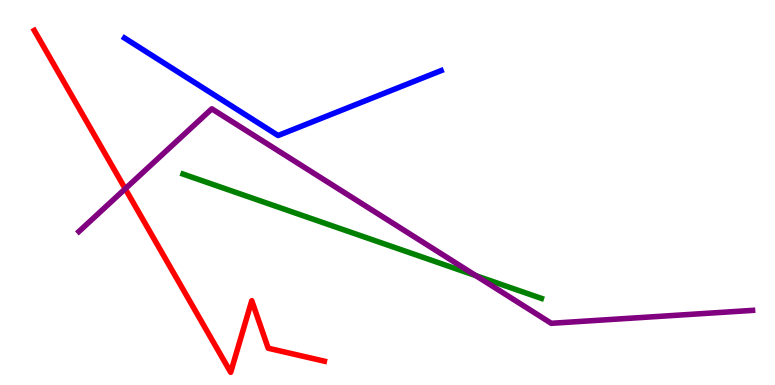[{'lines': ['blue', 'red'], 'intersections': []}, {'lines': ['green', 'red'], 'intersections': []}, {'lines': ['purple', 'red'], 'intersections': [{'x': 1.62, 'y': 5.1}]}, {'lines': ['blue', 'green'], 'intersections': []}, {'lines': ['blue', 'purple'], 'intersections': []}, {'lines': ['green', 'purple'], 'intersections': [{'x': 6.14, 'y': 2.84}]}]